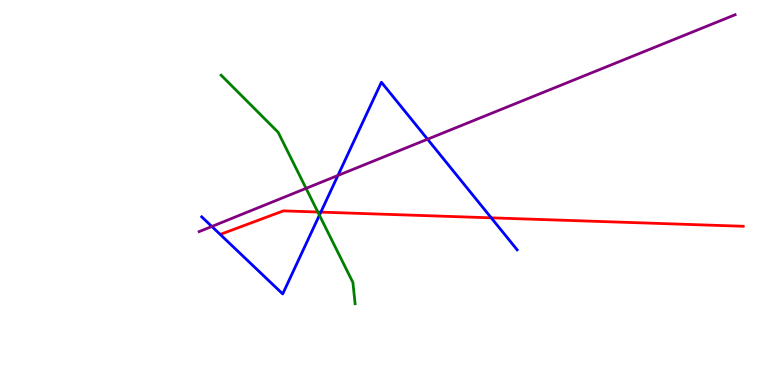[{'lines': ['blue', 'red'], 'intersections': [{'x': 4.14, 'y': 4.49}, {'x': 6.34, 'y': 4.34}]}, {'lines': ['green', 'red'], 'intersections': [{'x': 4.1, 'y': 4.49}]}, {'lines': ['purple', 'red'], 'intersections': []}, {'lines': ['blue', 'green'], 'intersections': [{'x': 4.12, 'y': 4.41}]}, {'lines': ['blue', 'purple'], 'intersections': [{'x': 2.73, 'y': 4.12}, {'x': 4.36, 'y': 5.44}, {'x': 5.52, 'y': 6.38}]}, {'lines': ['green', 'purple'], 'intersections': [{'x': 3.95, 'y': 5.11}]}]